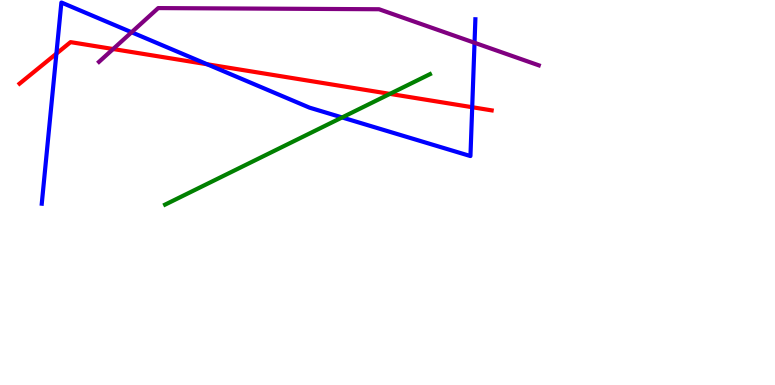[{'lines': ['blue', 'red'], 'intersections': [{'x': 0.728, 'y': 8.61}, {'x': 2.67, 'y': 8.33}, {'x': 6.09, 'y': 7.22}]}, {'lines': ['green', 'red'], 'intersections': [{'x': 5.03, 'y': 7.56}]}, {'lines': ['purple', 'red'], 'intersections': [{'x': 1.46, 'y': 8.73}]}, {'lines': ['blue', 'green'], 'intersections': [{'x': 4.41, 'y': 6.95}]}, {'lines': ['blue', 'purple'], 'intersections': [{'x': 1.7, 'y': 9.16}, {'x': 6.12, 'y': 8.89}]}, {'lines': ['green', 'purple'], 'intersections': []}]